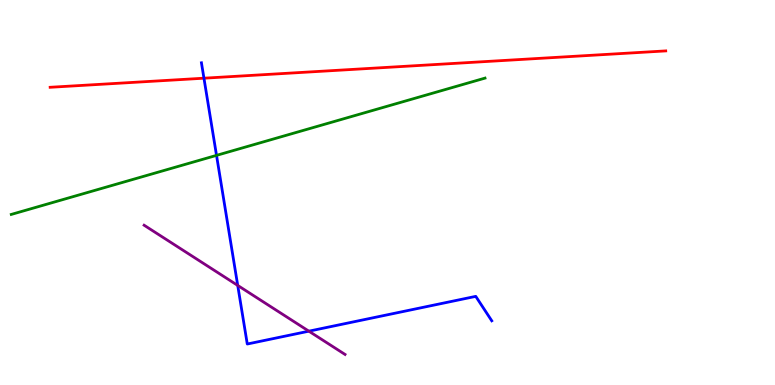[{'lines': ['blue', 'red'], 'intersections': [{'x': 2.63, 'y': 7.97}]}, {'lines': ['green', 'red'], 'intersections': []}, {'lines': ['purple', 'red'], 'intersections': []}, {'lines': ['blue', 'green'], 'intersections': [{'x': 2.79, 'y': 5.96}]}, {'lines': ['blue', 'purple'], 'intersections': [{'x': 3.07, 'y': 2.59}, {'x': 3.99, 'y': 1.4}]}, {'lines': ['green', 'purple'], 'intersections': []}]